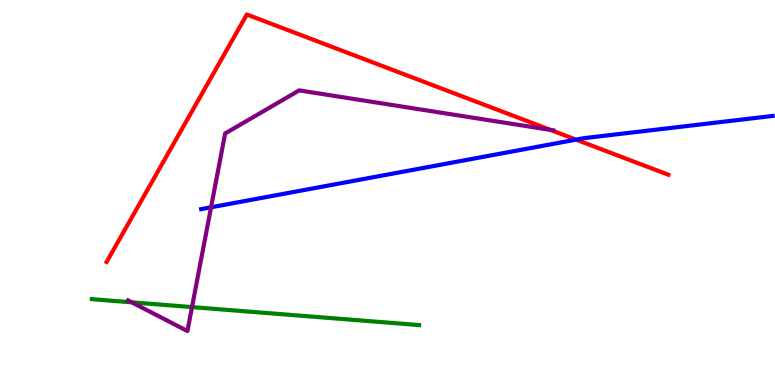[{'lines': ['blue', 'red'], 'intersections': [{'x': 7.43, 'y': 6.37}]}, {'lines': ['green', 'red'], 'intersections': []}, {'lines': ['purple', 'red'], 'intersections': [{'x': 7.1, 'y': 6.63}]}, {'lines': ['blue', 'green'], 'intersections': []}, {'lines': ['blue', 'purple'], 'intersections': [{'x': 2.72, 'y': 4.62}]}, {'lines': ['green', 'purple'], 'intersections': [{'x': 1.7, 'y': 2.15}, {'x': 2.48, 'y': 2.02}]}]